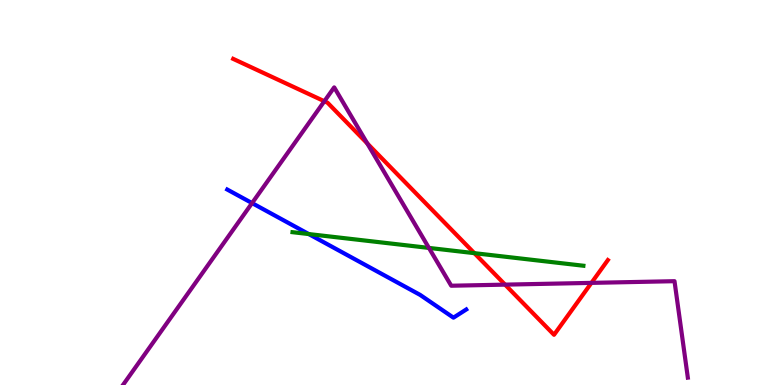[{'lines': ['blue', 'red'], 'intersections': []}, {'lines': ['green', 'red'], 'intersections': [{'x': 6.12, 'y': 3.42}]}, {'lines': ['purple', 'red'], 'intersections': [{'x': 4.19, 'y': 7.37}, {'x': 4.74, 'y': 6.28}, {'x': 6.52, 'y': 2.61}, {'x': 7.63, 'y': 2.65}]}, {'lines': ['blue', 'green'], 'intersections': [{'x': 3.98, 'y': 3.92}]}, {'lines': ['blue', 'purple'], 'intersections': [{'x': 3.25, 'y': 4.72}]}, {'lines': ['green', 'purple'], 'intersections': [{'x': 5.53, 'y': 3.56}]}]